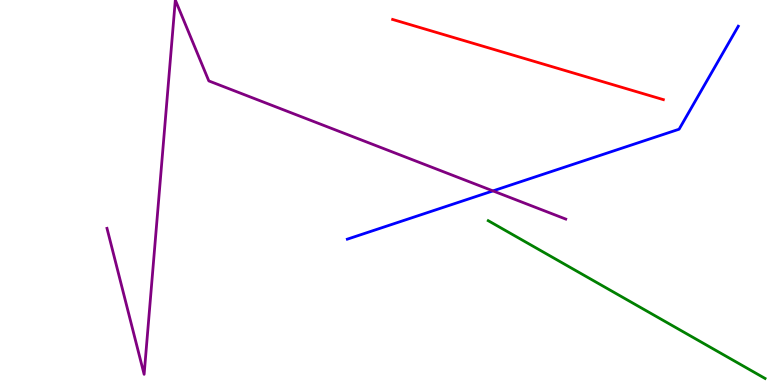[{'lines': ['blue', 'red'], 'intersections': []}, {'lines': ['green', 'red'], 'intersections': []}, {'lines': ['purple', 'red'], 'intersections': []}, {'lines': ['blue', 'green'], 'intersections': []}, {'lines': ['blue', 'purple'], 'intersections': [{'x': 6.36, 'y': 5.04}]}, {'lines': ['green', 'purple'], 'intersections': []}]